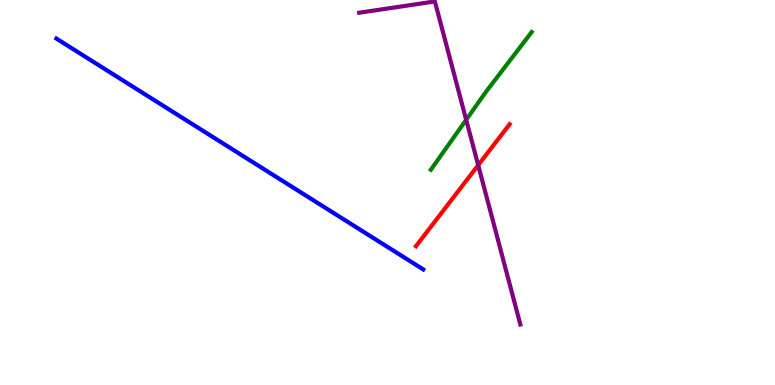[{'lines': ['blue', 'red'], 'intersections': []}, {'lines': ['green', 'red'], 'intersections': []}, {'lines': ['purple', 'red'], 'intersections': [{'x': 6.17, 'y': 5.71}]}, {'lines': ['blue', 'green'], 'intersections': []}, {'lines': ['blue', 'purple'], 'intersections': []}, {'lines': ['green', 'purple'], 'intersections': [{'x': 6.02, 'y': 6.89}]}]